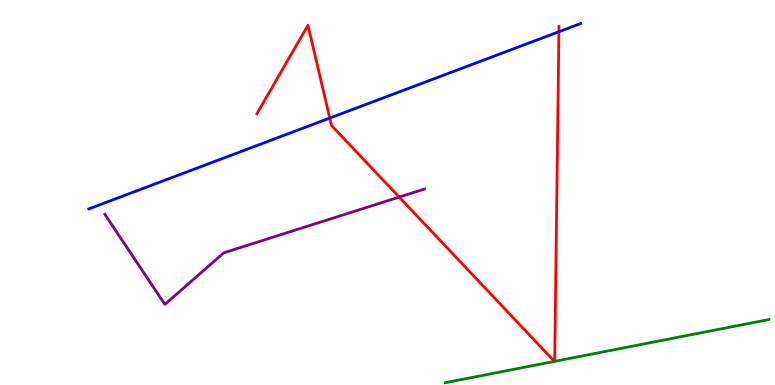[{'lines': ['blue', 'red'], 'intersections': [{'x': 4.26, 'y': 6.93}, {'x': 7.21, 'y': 9.18}]}, {'lines': ['green', 'red'], 'intersections': [{'x': 7.15, 'y': 0.613}, {'x': 7.16, 'y': 0.614}]}, {'lines': ['purple', 'red'], 'intersections': [{'x': 5.15, 'y': 4.88}]}, {'lines': ['blue', 'green'], 'intersections': []}, {'lines': ['blue', 'purple'], 'intersections': []}, {'lines': ['green', 'purple'], 'intersections': []}]